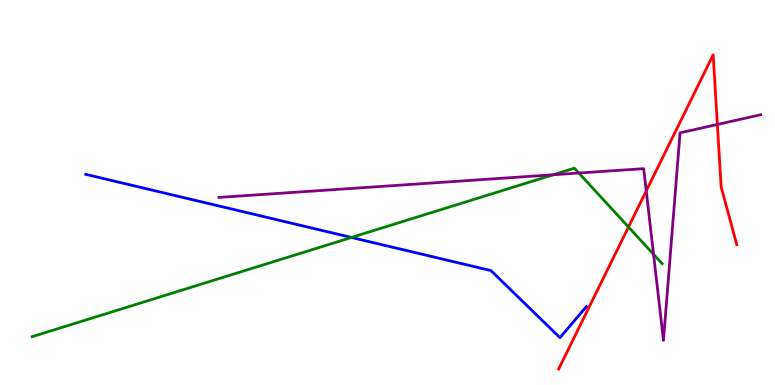[{'lines': ['blue', 'red'], 'intersections': []}, {'lines': ['green', 'red'], 'intersections': [{'x': 8.11, 'y': 4.1}]}, {'lines': ['purple', 'red'], 'intersections': [{'x': 8.34, 'y': 5.04}, {'x': 9.26, 'y': 6.77}]}, {'lines': ['blue', 'green'], 'intersections': [{'x': 4.53, 'y': 3.83}]}, {'lines': ['blue', 'purple'], 'intersections': []}, {'lines': ['green', 'purple'], 'intersections': [{'x': 7.14, 'y': 5.46}, {'x': 7.47, 'y': 5.51}, {'x': 8.43, 'y': 3.4}]}]